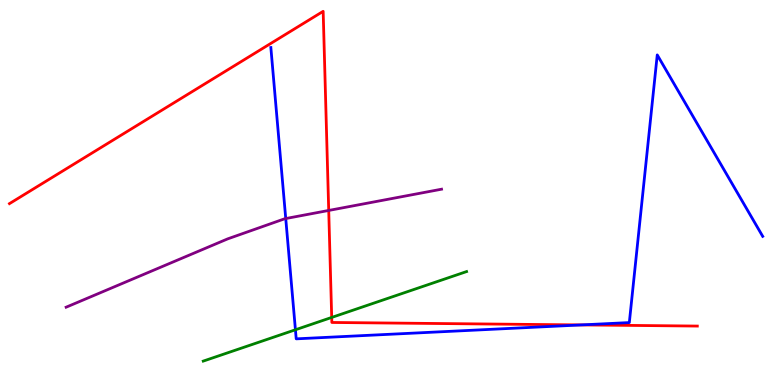[{'lines': ['blue', 'red'], 'intersections': [{'x': 7.5, 'y': 1.56}]}, {'lines': ['green', 'red'], 'intersections': [{'x': 4.28, 'y': 1.75}]}, {'lines': ['purple', 'red'], 'intersections': [{'x': 4.24, 'y': 4.53}]}, {'lines': ['blue', 'green'], 'intersections': [{'x': 3.81, 'y': 1.43}]}, {'lines': ['blue', 'purple'], 'intersections': [{'x': 3.69, 'y': 4.32}]}, {'lines': ['green', 'purple'], 'intersections': []}]